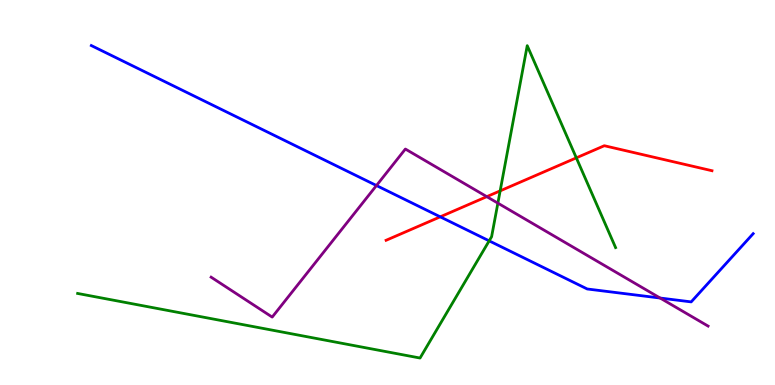[{'lines': ['blue', 'red'], 'intersections': [{'x': 5.68, 'y': 4.37}]}, {'lines': ['green', 'red'], 'intersections': [{'x': 6.45, 'y': 5.04}, {'x': 7.44, 'y': 5.9}]}, {'lines': ['purple', 'red'], 'intersections': [{'x': 6.28, 'y': 4.89}]}, {'lines': ['blue', 'green'], 'intersections': [{'x': 6.31, 'y': 3.74}]}, {'lines': ['blue', 'purple'], 'intersections': [{'x': 4.86, 'y': 5.18}, {'x': 8.52, 'y': 2.26}]}, {'lines': ['green', 'purple'], 'intersections': [{'x': 6.42, 'y': 4.72}]}]